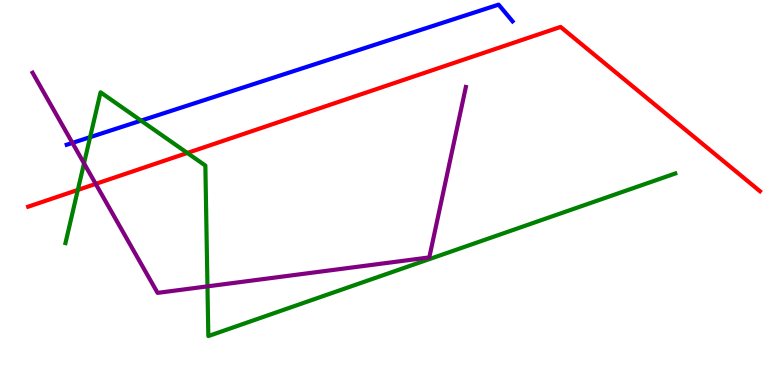[{'lines': ['blue', 'red'], 'intersections': []}, {'lines': ['green', 'red'], 'intersections': [{'x': 1.0, 'y': 5.07}, {'x': 2.42, 'y': 6.03}]}, {'lines': ['purple', 'red'], 'intersections': [{'x': 1.23, 'y': 5.22}]}, {'lines': ['blue', 'green'], 'intersections': [{'x': 1.16, 'y': 6.44}, {'x': 1.82, 'y': 6.87}]}, {'lines': ['blue', 'purple'], 'intersections': [{'x': 0.934, 'y': 6.29}]}, {'lines': ['green', 'purple'], 'intersections': [{'x': 1.08, 'y': 5.76}, {'x': 2.68, 'y': 2.56}]}]